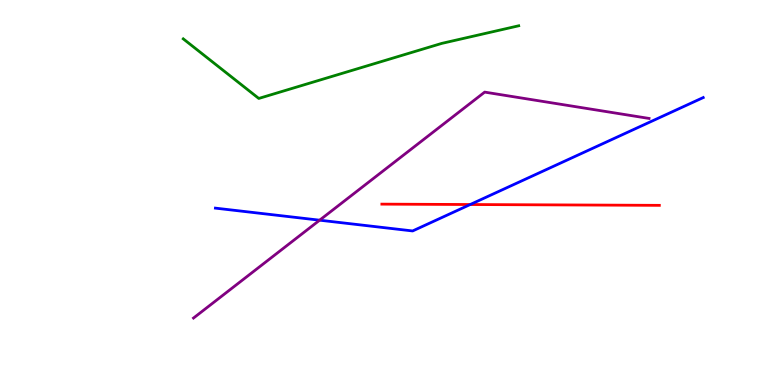[{'lines': ['blue', 'red'], 'intersections': [{'x': 6.07, 'y': 4.69}]}, {'lines': ['green', 'red'], 'intersections': []}, {'lines': ['purple', 'red'], 'intersections': []}, {'lines': ['blue', 'green'], 'intersections': []}, {'lines': ['blue', 'purple'], 'intersections': [{'x': 4.12, 'y': 4.28}]}, {'lines': ['green', 'purple'], 'intersections': []}]